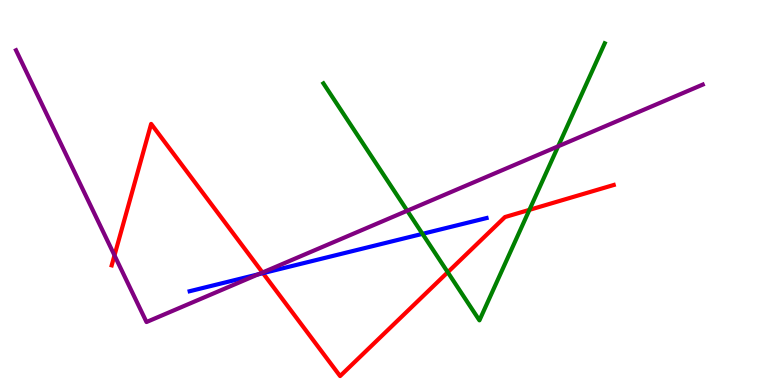[{'lines': ['blue', 'red'], 'intersections': [{'x': 3.39, 'y': 2.91}]}, {'lines': ['green', 'red'], 'intersections': [{'x': 5.78, 'y': 2.93}, {'x': 6.83, 'y': 4.55}]}, {'lines': ['purple', 'red'], 'intersections': [{'x': 1.48, 'y': 3.37}, {'x': 3.39, 'y': 2.92}]}, {'lines': ['blue', 'green'], 'intersections': [{'x': 5.45, 'y': 3.93}]}, {'lines': ['blue', 'purple'], 'intersections': [{'x': 3.33, 'y': 2.87}]}, {'lines': ['green', 'purple'], 'intersections': [{'x': 5.25, 'y': 4.53}, {'x': 7.2, 'y': 6.2}]}]